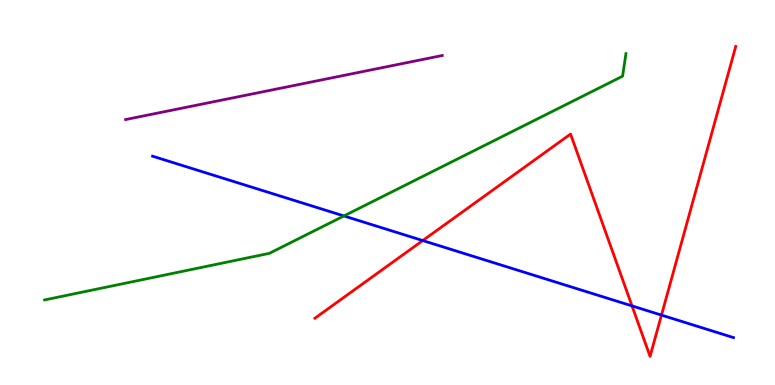[{'lines': ['blue', 'red'], 'intersections': [{'x': 5.45, 'y': 3.75}, {'x': 8.16, 'y': 2.05}, {'x': 8.54, 'y': 1.82}]}, {'lines': ['green', 'red'], 'intersections': []}, {'lines': ['purple', 'red'], 'intersections': []}, {'lines': ['blue', 'green'], 'intersections': [{'x': 4.44, 'y': 4.39}]}, {'lines': ['blue', 'purple'], 'intersections': []}, {'lines': ['green', 'purple'], 'intersections': []}]